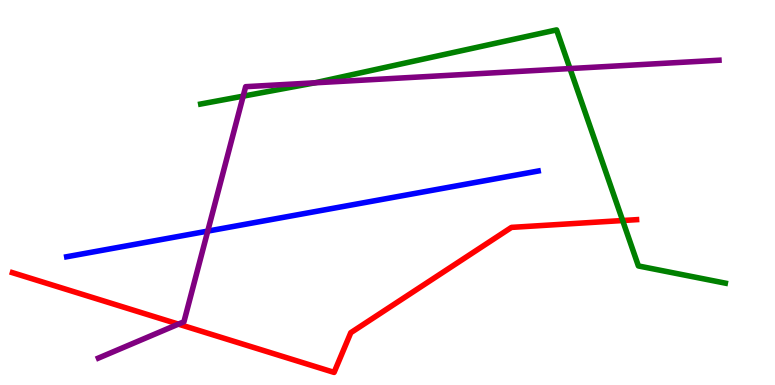[{'lines': ['blue', 'red'], 'intersections': []}, {'lines': ['green', 'red'], 'intersections': [{'x': 8.03, 'y': 4.27}]}, {'lines': ['purple', 'red'], 'intersections': [{'x': 2.3, 'y': 1.58}]}, {'lines': ['blue', 'green'], 'intersections': []}, {'lines': ['blue', 'purple'], 'intersections': [{'x': 2.68, 'y': 4.0}]}, {'lines': ['green', 'purple'], 'intersections': [{'x': 3.14, 'y': 7.5}, {'x': 4.06, 'y': 7.85}, {'x': 7.35, 'y': 8.22}]}]